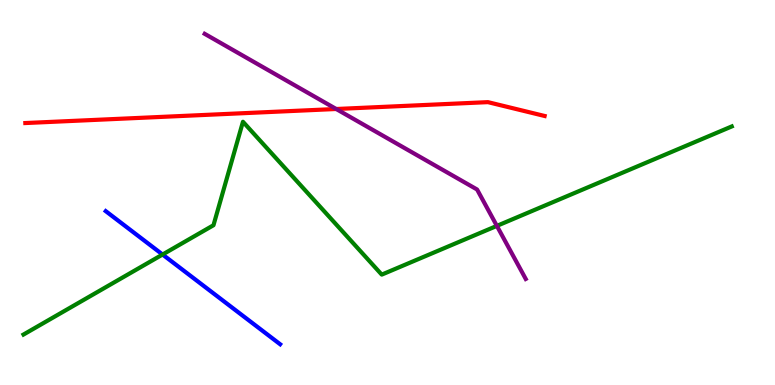[{'lines': ['blue', 'red'], 'intersections': []}, {'lines': ['green', 'red'], 'intersections': []}, {'lines': ['purple', 'red'], 'intersections': [{'x': 4.34, 'y': 7.17}]}, {'lines': ['blue', 'green'], 'intersections': [{'x': 2.1, 'y': 3.39}]}, {'lines': ['blue', 'purple'], 'intersections': []}, {'lines': ['green', 'purple'], 'intersections': [{'x': 6.41, 'y': 4.13}]}]